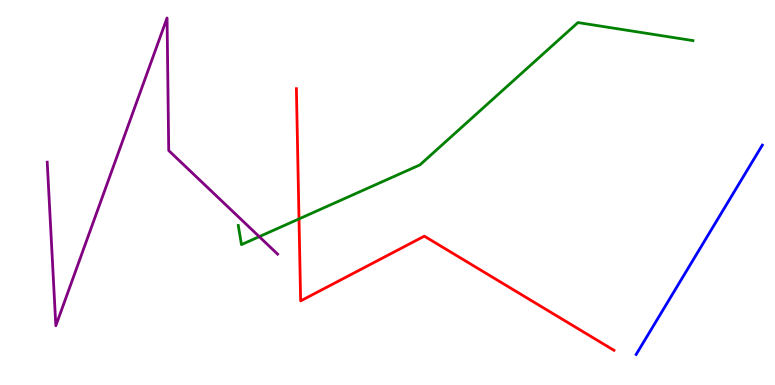[{'lines': ['blue', 'red'], 'intersections': []}, {'lines': ['green', 'red'], 'intersections': [{'x': 3.86, 'y': 4.31}]}, {'lines': ['purple', 'red'], 'intersections': []}, {'lines': ['blue', 'green'], 'intersections': []}, {'lines': ['blue', 'purple'], 'intersections': []}, {'lines': ['green', 'purple'], 'intersections': [{'x': 3.35, 'y': 3.85}]}]